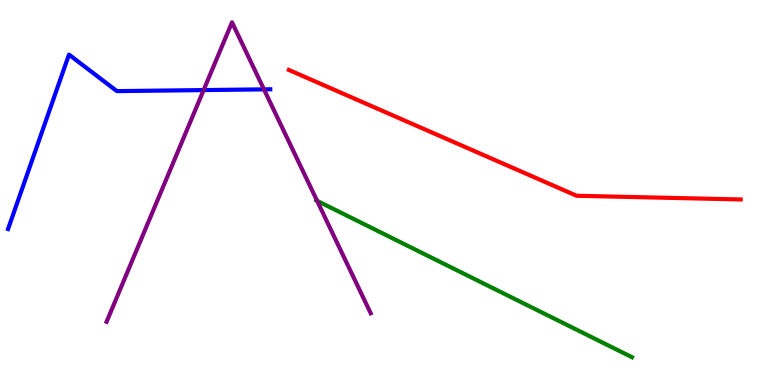[{'lines': ['blue', 'red'], 'intersections': []}, {'lines': ['green', 'red'], 'intersections': []}, {'lines': ['purple', 'red'], 'intersections': []}, {'lines': ['blue', 'green'], 'intersections': []}, {'lines': ['blue', 'purple'], 'intersections': [{'x': 2.63, 'y': 7.66}, {'x': 3.41, 'y': 7.68}]}, {'lines': ['green', 'purple'], 'intersections': [{'x': 4.09, 'y': 4.78}]}]